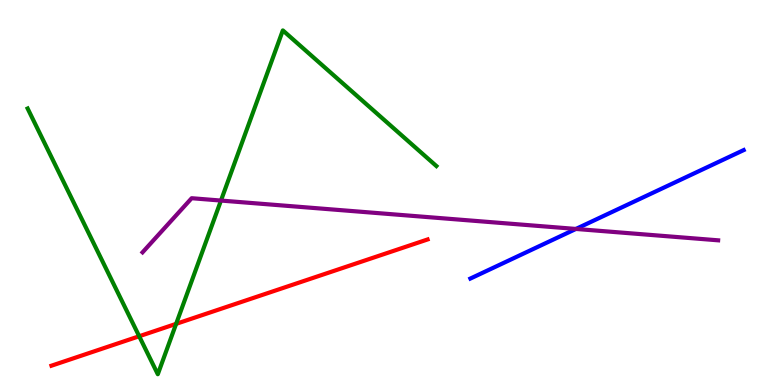[{'lines': ['blue', 'red'], 'intersections': []}, {'lines': ['green', 'red'], 'intersections': [{'x': 1.8, 'y': 1.27}, {'x': 2.27, 'y': 1.59}]}, {'lines': ['purple', 'red'], 'intersections': []}, {'lines': ['blue', 'green'], 'intersections': []}, {'lines': ['blue', 'purple'], 'intersections': [{'x': 7.43, 'y': 4.05}]}, {'lines': ['green', 'purple'], 'intersections': [{'x': 2.85, 'y': 4.79}]}]